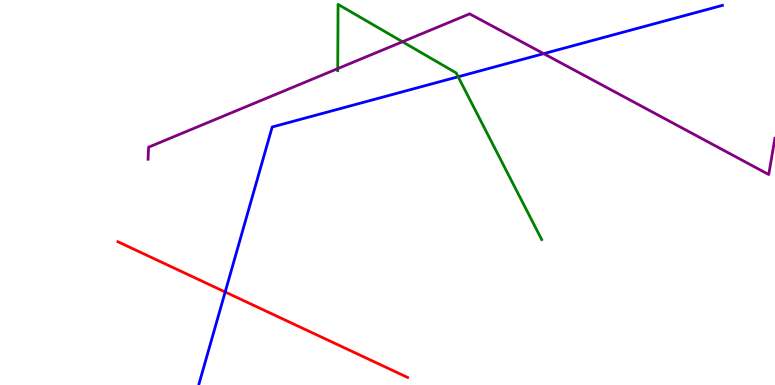[{'lines': ['blue', 'red'], 'intersections': [{'x': 2.91, 'y': 2.42}]}, {'lines': ['green', 'red'], 'intersections': []}, {'lines': ['purple', 'red'], 'intersections': []}, {'lines': ['blue', 'green'], 'intersections': [{'x': 5.91, 'y': 8.01}]}, {'lines': ['blue', 'purple'], 'intersections': [{'x': 7.02, 'y': 8.61}]}, {'lines': ['green', 'purple'], 'intersections': [{'x': 4.36, 'y': 8.22}, {'x': 5.19, 'y': 8.92}]}]